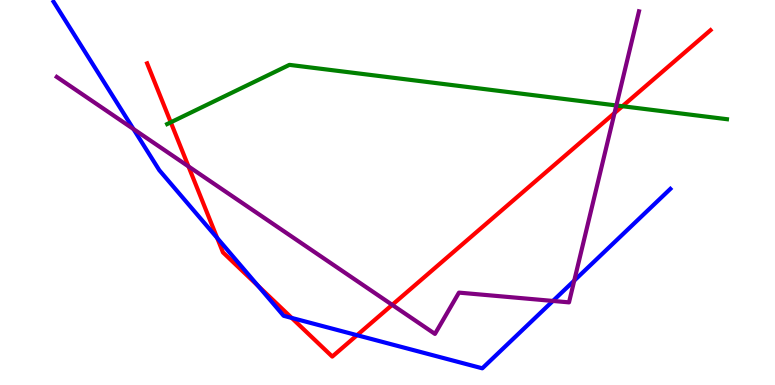[{'lines': ['blue', 'red'], 'intersections': [{'x': 2.8, 'y': 3.82}, {'x': 3.33, 'y': 2.57}, {'x': 3.76, 'y': 1.74}, {'x': 4.61, 'y': 1.29}]}, {'lines': ['green', 'red'], 'intersections': [{'x': 2.2, 'y': 6.82}, {'x': 8.03, 'y': 7.24}]}, {'lines': ['purple', 'red'], 'intersections': [{'x': 2.43, 'y': 5.68}, {'x': 5.06, 'y': 2.08}, {'x': 7.93, 'y': 7.06}]}, {'lines': ['blue', 'green'], 'intersections': []}, {'lines': ['blue', 'purple'], 'intersections': [{'x': 1.72, 'y': 6.65}, {'x': 7.13, 'y': 2.18}, {'x': 7.41, 'y': 2.71}]}, {'lines': ['green', 'purple'], 'intersections': [{'x': 7.95, 'y': 7.26}]}]